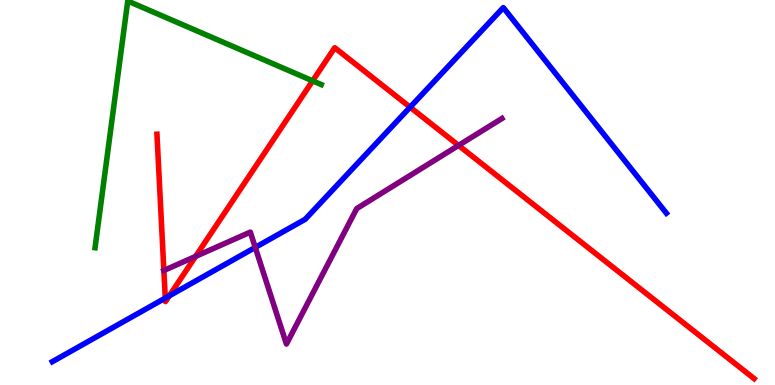[{'lines': ['blue', 'red'], 'intersections': [{'x': 2.13, 'y': 2.26}, {'x': 2.19, 'y': 2.32}, {'x': 5.29, 'y': 7.22}]}, {'lines': ['green', 'red'], 'intersections': [{'x': 4.03, 'y': 7.9}]}, {'lines': ['purple', 'red'], 'intersections': [{'x': 2.11, 'y': 2.97}, {'x': 2.52, 'y': 3.34}, {'x': 5.92, 'y': 6.22}]}, {'lines': ['blue', 'green'], 'intersections': []}, {'lines': ['blue', 'purple'], 'intersections': [{'x': 3.29, 'y': 3.57}]}, {'lines': ['green', 'purple'], 'intersections': []}]